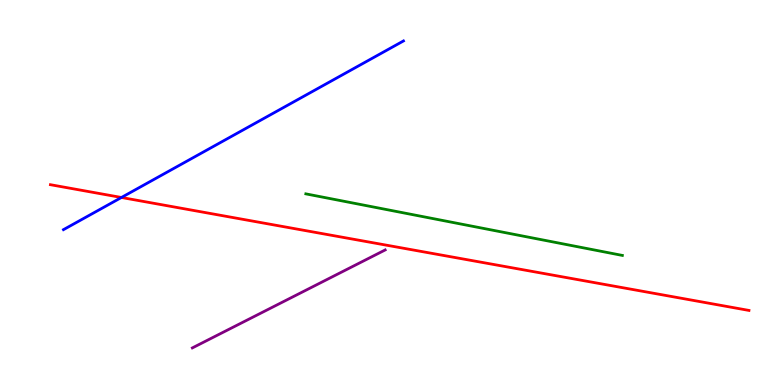[{'lines': ['blue', 'red'], 'intersections': [{'x': 1.57, 'y': 4.87}]}, {'lines': ['green', 'red'], 'intersections': []}, {'lines': ['purple', 'red'], 'intersections': []}, {'lines': ['blue', 'green'], 'intersections': []}, {'lines': ['blue', 'purple'], 'intersections': []}, {'lines': ['green', 'purple'], 'intersections': []}]